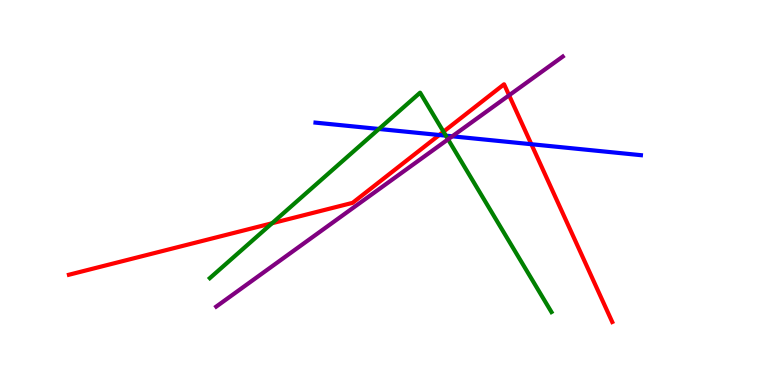[{'lines': ['blue', 'red'], 'intersections': [{'x': 5.67, 'y': 6.49}, {'x': 6.86, 'y': 6.25}]}, {'lines': ['green', 'red'], 'intersections': [{'x': 3.51, 'y': 4.2}, {'x': 5.72, 'y': 6.58}]}, {'lines': ['purple', 'red'], 'intersections': [{'x': 6.57, 'y': 7.52}]}, {'lines': ['blue', 'green'], 'intersections': [{'x': 4.89, 'y': 6.65}, {'x': 5.75, 'y': 6.48}]}, {'lines': ['blue', 'purple'], 'intersections': [{'x': 5.84, 'y': 6.46}]}, {'lines': ['green', 'purple'], 'intersections': [{'x': 5.78, 'y': 6.38}]}]